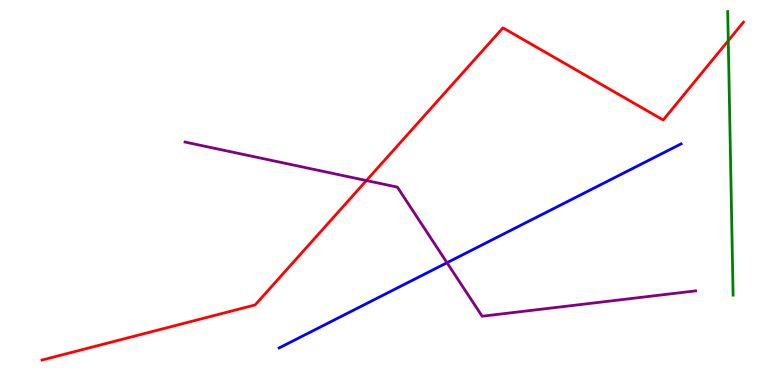[{'lines': ['blue', 'red'], 'intersections': []}, {'lines': ['green', 'red'], 'intersections': [{'x': 9.4, 'y': 8.94}]}, {'lines': ['purple', 'red'], 'intersections': [{'x': 4.73, 'y': 5.31}]}, {'lines': ['blue', 'green'], 'intersections': []}, {'lines': ['blue', 'purple'], 'intersections': [{'x': 5.77, 'y': 3.18}]}, {'lines': ['green', 'purple'], 'intersections': []}]